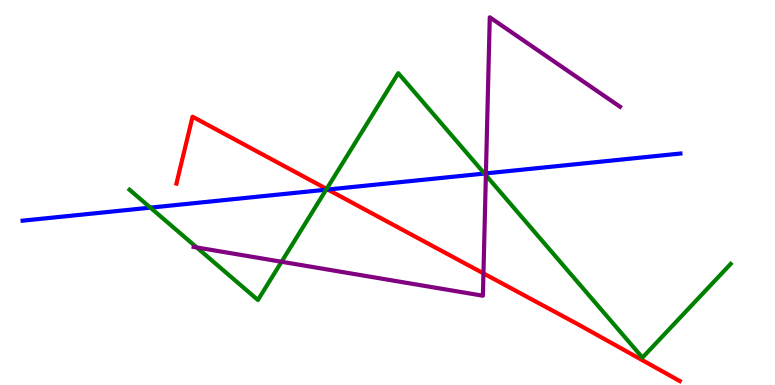[{'lines': ['blue', 'red'], 'intersections': [{'x': 4.23, 'y': 5.08}]}, {'lines': ['green', 'red'], 'intersections': [{'x': 4.21, 'y': 5.09}]}, {'lines': ['purple', 'red'], 'intersections': [{'x': 6.24, 'y': 2.9}]}, {'lines': ['blue', 'green'], 'intersections': [{'x': 1.94, 'y': 4.61}, {'x': 4.21, 'y': 5.07}, {'x': 6.25, 'y': 5.49}]}, {'lines': ['blue', 'purple'], 'intersections': [{'x': 6.27, 'y': 5.5}]}, {'lines': ['green', 'purple'], 'intersections': [{'x': 2.54, 'y': 3.57}, {'x': 3.63, 'y': 3.2}, {'x': 6.27, 'y': 5.45}]}]